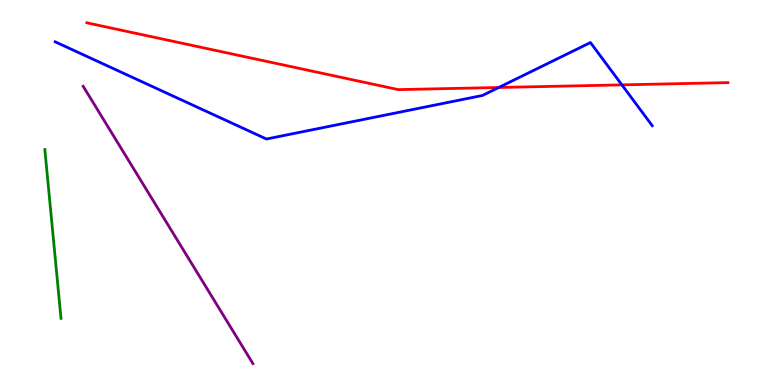[{'lines': ['blue', 'red'], 'intersections': [{'x': 6.44, 'y': 7.73}, {'x': 8.02, 'y': 7.8}]}, {'lines': ['green', 'red'], 'intersections': []}, {'lines': ['purple', 'red'], 'intersections': []}, {'lines': ['blue', 'green'], 'intersections': []}, {'lines': ['blue', 'purple'], 'intersections': []}, {'lines': ['green', 'purple'], 'intersections': []}]